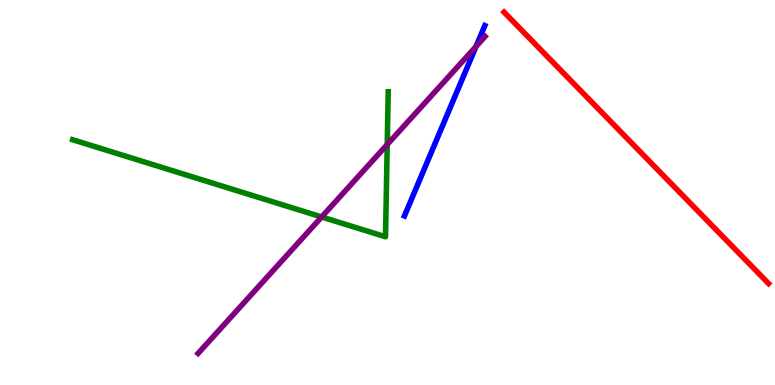[{'lines': ['blue', 'red'], 'intersections': []}, {'lines': ['green', 'red'], 'intersections': []}, {'lines': ['purple', 'red'], 'intersections': []}, {'lines': ['blue', 'green'], 'intersections': []}, {'lines': ['blue', 'purple'], 'intersections': [{'x': 6.14, 'y': 8.79}]}, {'lines': ['green', 'purple'], 'intersections': [{'x': 4.15, 'y': 4.36}, {'x': 5.0, 'y': 6.25}]}]